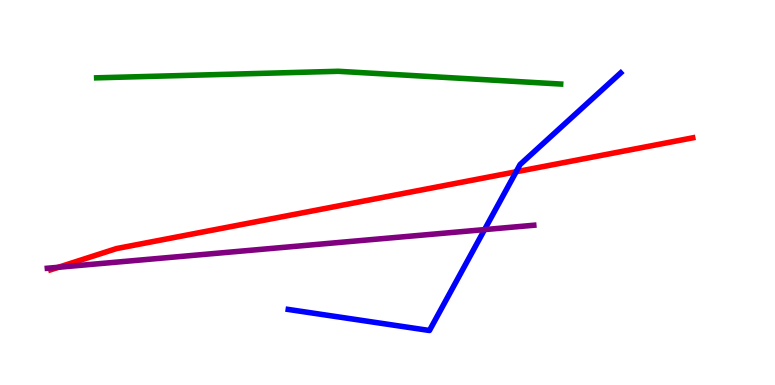[{'lines': ['blue', 'red'], 'intersections': [{'x': 6.66, 'y': 5.54}]}, {'lines': ['green', 'red'], 'intersections': []}, {'lines': ['purple', 'red'], 'intersections': [{'x': 0.754, 'y': 3.06}]}, {'lines': ['blue', 'green'], 'intersections': []}, {'lines': ['blue', 'purple'], 'intersections': [{'x': 6.25, 'y': 4.04}]}, {'lines': ['green', 'purple'], 'intersections': []}]